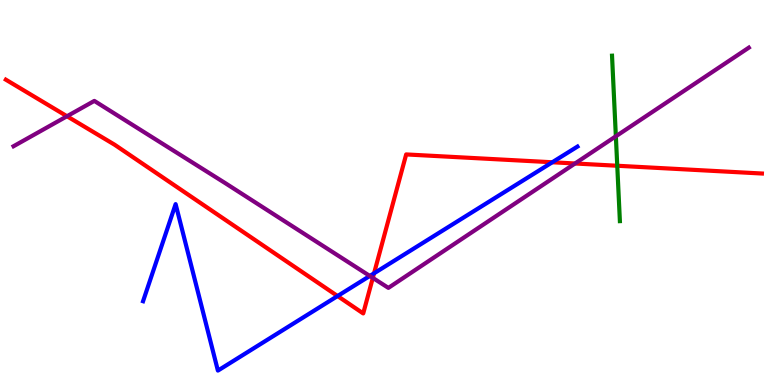[{'lines': ['blue', 'red'], 'intersections': [{'x': 4.36, 'y': 2.31}, {'x': 4.83, 'y': 2.9}, {'x': 7.13, 'y': 5.79}]}, {'lines': ['green', 'red'], 'intersections': [{'x': 7.96, 'y': 5.69}]}, {'lines': ['purple', 'red'], 'intersections': [{'x': 0.864, 'y': 6.98}, {'x': 4.81, 'y': 2.78}, {'x': 7.42, 'y': 5.75}]}, {'lines': ['blue', 'green'], 'intersections': []}, {'lines': ['blue', 'purple'], 'intersections': [{'x': 4.77, 'y': 2.83}]}, {'lines': ['green', 'purple'], 'intersections': [{'x': 7.95, 'y': 6.46}]}]